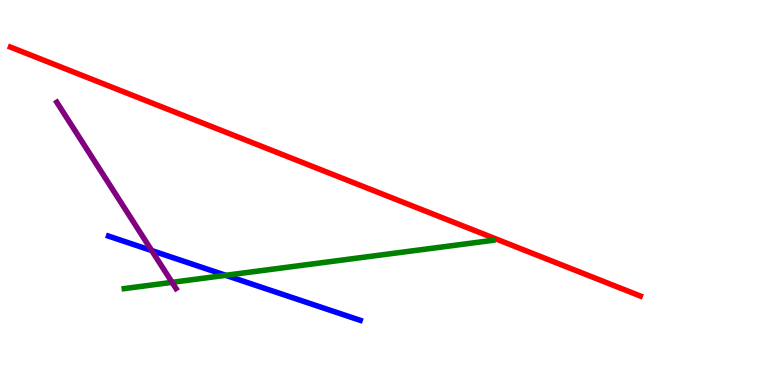[{'lines': ['blue', 'red'], 'intersections': []}, {'lines': ['green', 'red'], 'intersections': []}, {'lines': ['purple', 'red'], 'intersections': []}, {'lines': ['blue', 'green'], 'intersections': [{'x': 2.91, 'y': 2.85}]}, {'lines': ['blue', 'purple'], 'intersections': [{'x': 1.96, 'y': 3.49}]}, {'lines': ['green', 'purple'], 'intersections': [{'x': 2.22, 'y': 2.67}]}]